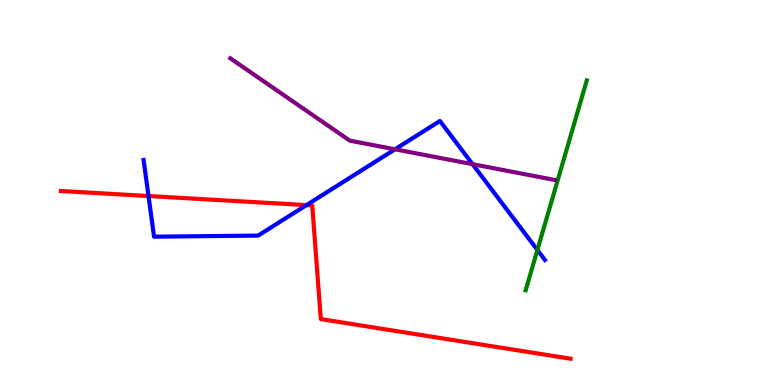[{'lines': ['blue', 'red'], 'intersections': [{'x': 1.92, 'y': 4.91}, {'x': 3.95, 'y': 4.67}]}, {'lines': ['green', 'red'], 'intersections': []}, {'lines': ['purple', 'red'], 'intersections': []}, {'lines': ['blue', 'green'], 'intersections': [{'x': 6.93, 'y': 3.51}]}, {'lines': ['blue', 'purple'], 'intersections': [{'x': 5.1, 'y': 6.12}, {'x': 6.1, 'y': 5.74}]}, {'lines': ['green', 'purple'], 'intersections': []}]